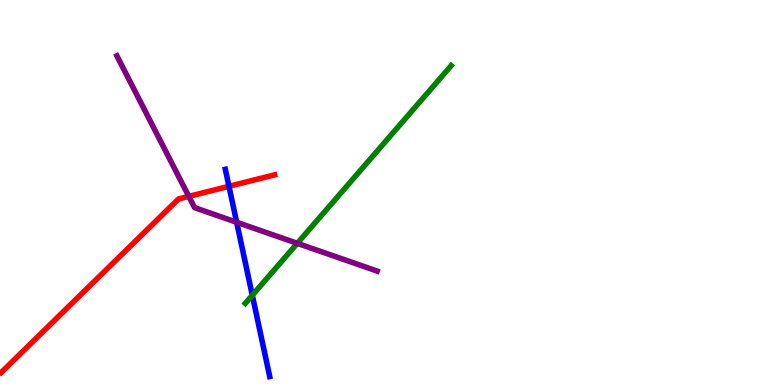[{'lines': ['blue', 'red'], 'intersections': [{'x': 2.95, 'y': 5.16}]}, {'lines': ['green', 'red'], 'intersections': []}, {'lines': ['purple', 'red'], 'intersections': [{'x': 2.44, 'y': 4.9}]}, {'lines': ['blue', 'green'], 'intersections': [{'x': 3.26, 'y': 2.33}]}, {'lines': ['blue', 'purple'], 'intersections': [{'x': 3.05, 'y': 4.23}]}, {'lines': ['green', 'purple'], 'intersections': [{'x': 3.84, 'y': 3.68}]}]